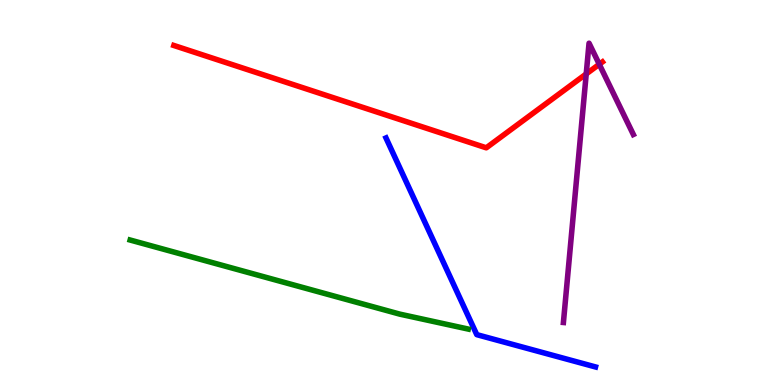[{'lines': ['blue', 'red'], 'intersections': []}, {'lines': ['green', 'red'], 'intersections': []}, {'lines': ['purple', 'red'], 'intersections': [{'x': 7.56, 'y': 8.08}, {'x': 7.73, 'y': 8.33}]}, {'lines': ['blue', 'green'], 'intersections': []}, {'lines': ['blue', 'purple'], 'intersections': []}, {'lines': ['green', 'purple'], 'intersections': []}]